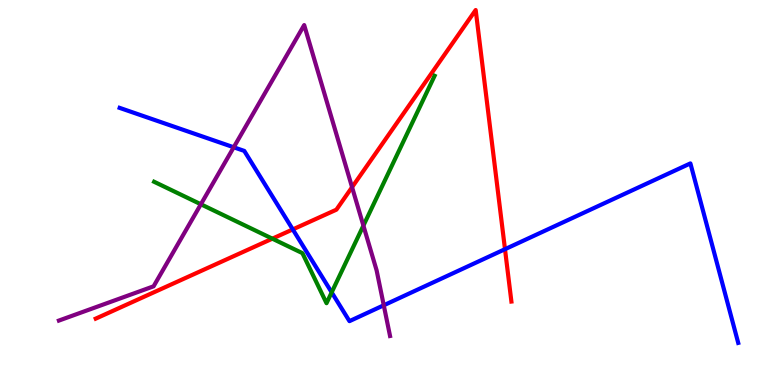[{'lines': ['blue', 'red'], 'intersections': [{'x': 3.78, 'y': 4.04}, {'x': 6.52, 'y': 3.53}]}, {'lines': ['green', 'red'], 'intersections': [{'x': 3.51, 'y': 3.8}]}, {'lines': ['purple', 'red'], 'intersections': [{'x': 4.54, 'y': 5.14}]}, {'lines': ['blue', 'green'], 'intersections': [{'x': 4.28, 'y': 2.41}]}, {'lines': ['blue', 'purple'], 'intersections': [{'x': 3.02, 'y': 6.17}, {'x': 4.95, 'y': 2.07}]}, {'lines': ['green', 'purple'], 'intersections': [{'x': 2.59, 'y': 4.69}, {'x': 4.69, 'y': 4.14}]}]